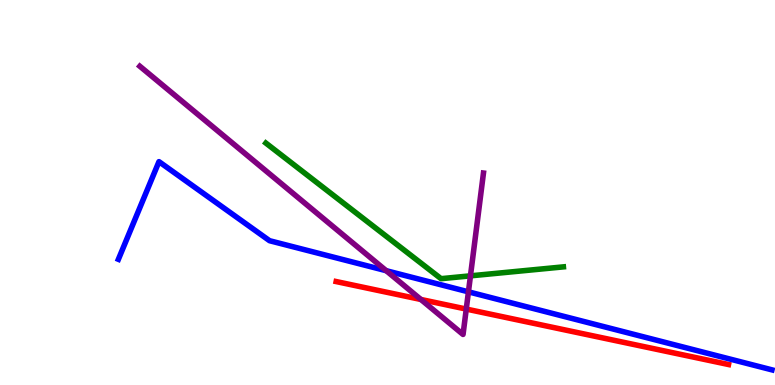[{'lines': ['blue', 'red'], 'intersections': []}, {'lines': ['green', 'red'], 'intersections': []}, {'lines': ['purple', 'red'], 'intersections': [{'x': 5.43, 'y': 2.22}, {'x': 6.02, 'y': 1.97}]}, {'lines': ['blue', 'green'], 'intersections': []}, {'lines': ['blue', 'purple'], 'intersections': [{'x': 4.98, 'y': 2.97}, {'x': 6.04, 'y': 2.42}]}, {'lines': ['green', 'purple'], 'intersections': [{'x': 6.07, 'y': 2.84}]}]